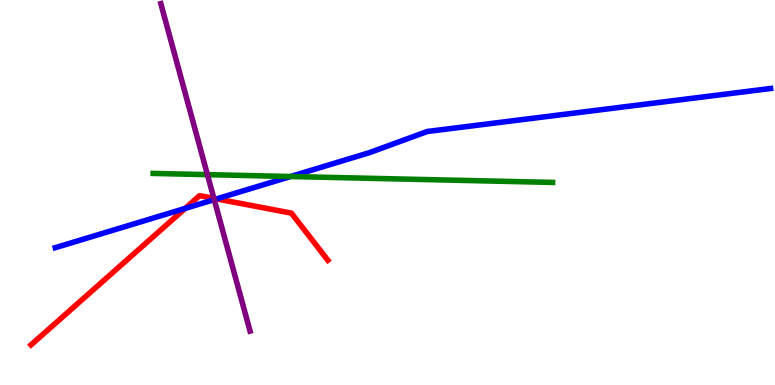[{'lines': ['blue', 'red'], 'intersections': [{'x': 2.39, 'y': 4.59}, {'x': 2.8, 'y': 4.83}]}, {'lines': ['green', 'red'], 'intersections': []}, {'lines': ['purple', 'red'], 'intersections': [{'x': 2.76, 'y': 4.85}]}, {'lines': ['blue', 'green'], 'intersections': [{'x': 3.75, 'y': 5.42}]}, {'lines': ['blue', 'purple'], 'intersections': [{'x': 2.76, 'y': 4.82}]}, {'lines': ['green', 'purple'], 'intersections': [{'x': 2.68, 'y': 5.46}]}]